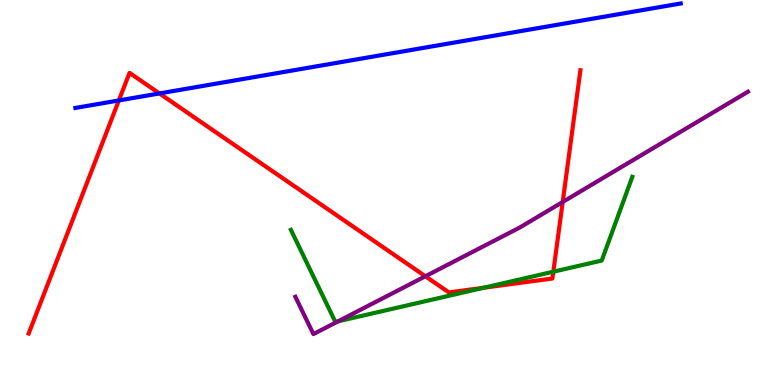[{'lines': ['blue', 'red'], 'intersections': [{'x': 1.53, 'y': 7.39}, {'x': 2.06, 'y': 7.57}]}, {'lines': ['green', 'red'], 'intersections': [{'x': 6.24, 'y': 2.53}, {'x': 7.14, 'y': 2.94}]}, {'lines': ['purple', 'red'], 'intersections': [{'x': 5.49, 'y': 2.82}, {'x': 7.26, 'y': 4.75}]}, {'lines': ['blue', 'green'], 'intersections': []}, {'lines': ['blue', 'purple'], 'intersections': []}, {'lines': ['green', 'purple'], 'intersections': [{'x': 4.36, 'y': 1.65}]}]